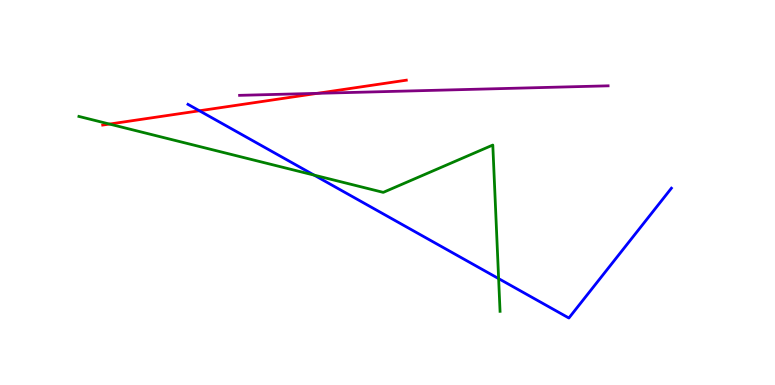[{'lines': ['blue', 'red'], 'intersections': [{'x': 2.57, 'y': 7.12}]}, {'lines': ['green', 'red'], 'intersections': [{'x': 1.41, 'y': 6.78}]}, {'lines': ['purple', 'red'], 'intersections': [{'x': 4.09, 'y': 7.58}]}, {'lines': ['blue', 'green'], 'intersections': [{'x': 4.05, 'y': 5.45}, {'x': 6.43, 'y': 2.76}]}, {'lines': ['blue', 'purple'], 'intersections': []}, {'lines': ['green', 'purple'], 'intersections': []}]